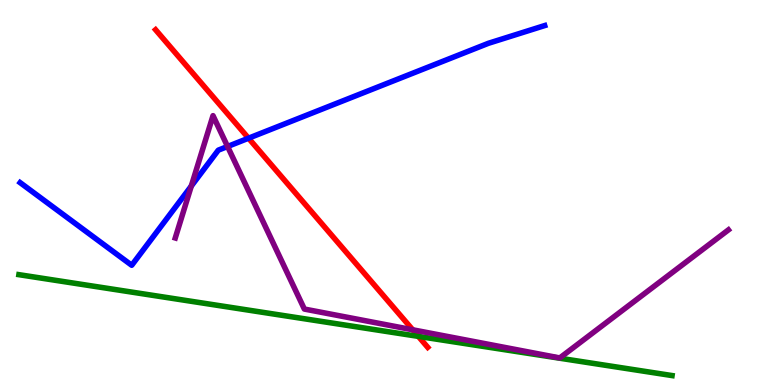[{'lines': ['blue', 'red'], 'intersections': [{'x': 3.21, 'y': 6.41}]}, {'lines': ['green', 'red'], 'intersections': [{'x': 5.4, 'y': 1.26}]}, {'lines': ['purple', 'red'], 'intersections': [{'x': 5.33, 'y': 1.43}]}, {'lines': ['blue', 'green'], 'intersections': []}, {'lines': ['blue', 'purple'], 'intersections': [{'x': 2.47, 'y': 5.17}, {'x': 2.94, 'y': 6.2}]}, {'lines': ['green', 'purple'], 'intersections': []}]